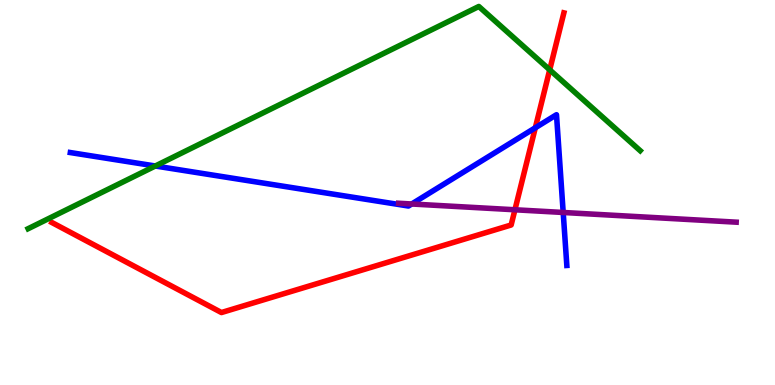[{'lines': ['blue', 'red'], 'intersections': [{'x': 6.91, 'y': 6.68}]}, {'lines': ['green', 'red'], 'intersections': [{'x': 7.09, 'y': 8.19}]}, {'lines': ['purple', 'red'], 'intersections': [{'x': 6.64, 'y': 4.55}]}, {'lines': ['blue', 'green'], 'intersections': [{'x': 2.0, 'y': 5.69}]}, {'lines': ['blue', 'purple'], 'intersections': [{'x': 5.31, 'y': 4.7}, {'x': 7.27, 'y': 4.48}]}, {'lines': ['green', 'purple'], 'intersections': []}]